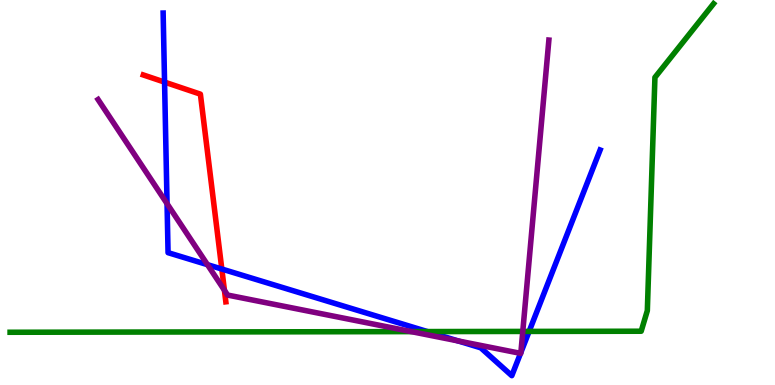[{'lines': ['blue', 'red'], 'intersections': [{'x': 2.12, 'y': 7.87}, {'x': 2.86, 'y': 3.01}]}, {'lines': ['green', 'red'], 'intersections': []}, {'lines': ['purple', 'red'], 'intersections': [{'x': 2.9, 'y': 2.46}]}, {'lines': ['blue', 'green'], 'intersections': [{'x': 5.51, 'y': 1.39}, {'x': 6.83, 'y': 1.39}]}, {'lines': ['blue', 'purple'], 'intersections': [{'x': 2.16, 'y': 4.71}, {'x': 2.68, 'y': 3.13}, {'x': 5.91, 'y': 1.14}, {'x': 6.72, 'y': 0.822}, {'x': 6.72, 'y': 0.846}]}, {'lines': ['green', 'purple'], 'intersections': [{'x': 5.31, 'y': 1.39}, {'x': 6.75, 'y': 1.39}]}]